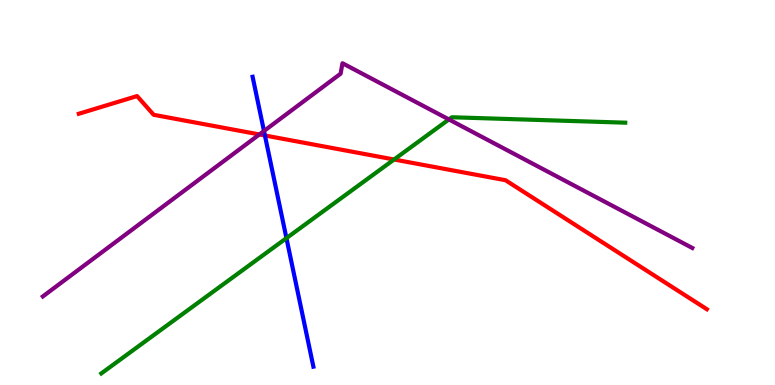[{'lines': ['blue', 'red'], 'intersections': [{'x': 3.42, 'y': 6.48}]}, {'lines': ['green', 'red'], 'intersections': [{'x': 5.08, 'y': 5.86}]}, {'lines': ['purple', 'red'], 'intersections': [{'x': 3.35, 'y': 6.51}]}, {'lines': ['blue', 'green'], 'intersections': [{'x': 3.7, 'y': 3.81}]}, {'lines': ['blue', 'purple'], 'intersections': [{'x': 3.41, 'y': 6.6}]}, {'lines': ['green', 'purple'], 'intersections': [{'x': 5.79, 'y': 6.9}]}]